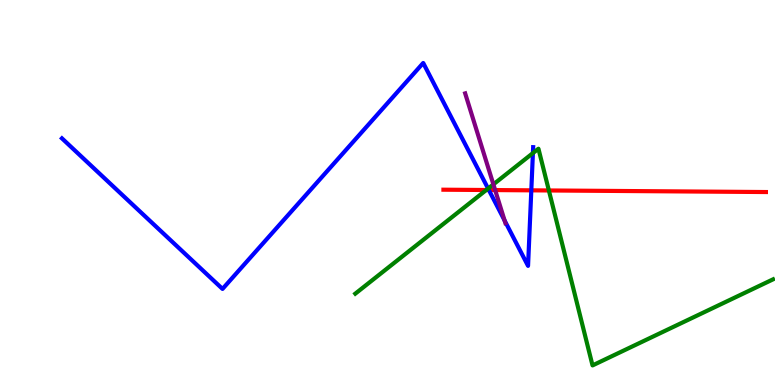[{'lines': ['blue', 'red'], 'intersections': [{'x': 6.31, 'y': 5.06}, {'x': 6.86, 'y': 5.06}]}, {'lines': ['green', 'red'], 'intersections': [{'x': 6.27, 'y': 5.06}, {'x': 7.08, 'y': 5.05}]}, {'lines': ['purple', 'red'], 'intersections': [{'x': 6.39, 'y': 5.06}]}, {'lines': ['blue', 'green'], 'intersections': [{'x': 6.3, 'y': 5.1}, {'x': 6.88, 'y': 6.02}]}, {'lines': ['blue', 'purple'], 'intersections': [{'x': 6.51, 'y': 4.27}]}, {'lines': ['green', 'purple'], 'intersections': [{'x': 6.37, 'y': 5.21}]}]